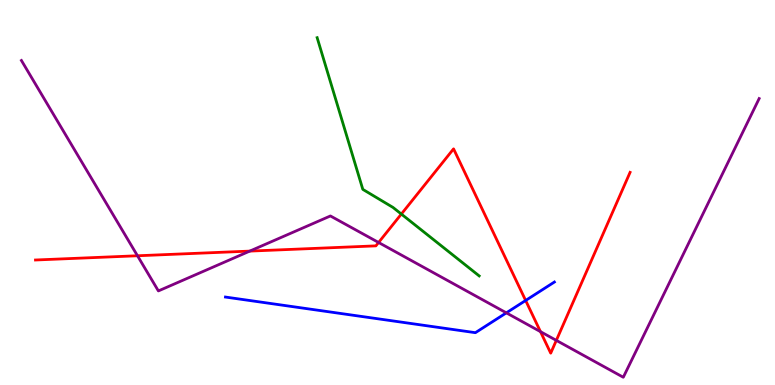[{'lines': ['blue', 'red'], 'intersections': [{'x': 6.78, 'y': 2.2}]}, {'lines': ['green', 'red'], 'intersections': [{'x': 5.18, 'y': 4.44}]}, {'lines': ['purple', 'red'], 'intersections': [{'x': 1.77, 'y': 3.36}, {'x': 3.22, 'y': 3.48}, {'x': 4.88, 'y': 3.7}, {'x': 6.97, 'y': 1.39}, {'x': 7.18, 'y': 1.16}]}, {'lines': ['blue', 'green'], 'intersections': []}, {'lines': ['blue', 'purple'], 'intersections': [{'x': 6.53, 'y': 1.87}]}, {'lines': ['green', 'purple'], 'intersections': []}]